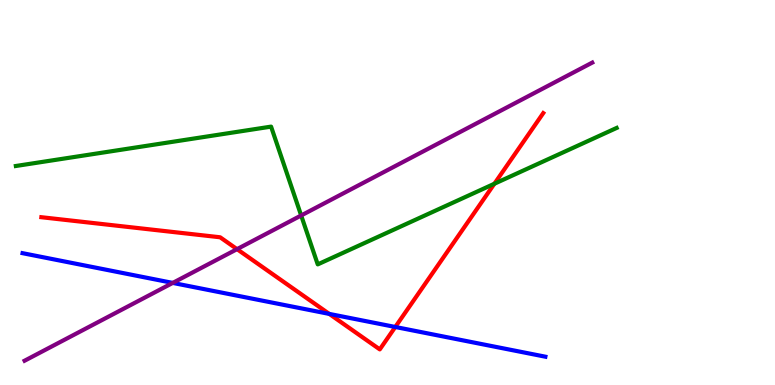[{'lines': ['blue', 'red'], 'intersections': [{'x': 4.25, 'y': 1.85}, {'x': 5.1, 'y': 1.51}]}, {'lines': ['green', 'red'], 'intersections': [{'x': 6.38, 'y': 5.23}]}, {'lines': ['purple', 'red'], 'intersections': [{'x': 3.06, 'y': 3.53}]}, {'lines': ['blue', 'green'], 'intersections': []}, {'lines': ['blue', 'purple'], 'intersections': [{'x': 2.23, 'y': 2.65}]}, {'lines': ['green', 'purple'], 'intersections': [{'x': 3.89, 'y': 4.4}]}]